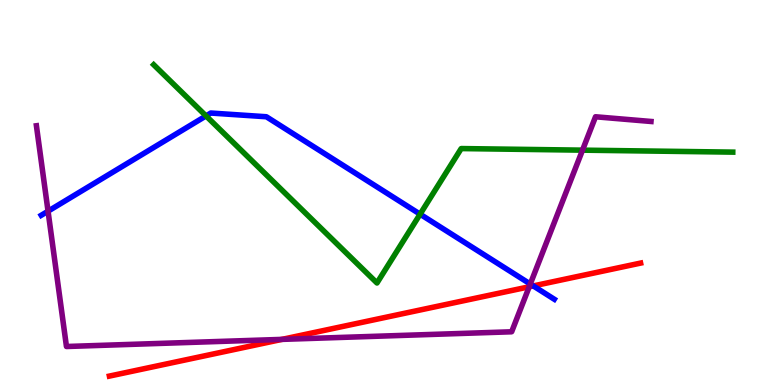[{'lines': ['blue', 'red'], 'intersections': [{'x': 6.88, 'y': 2.57}]}, {'lines': ['green', 'red'], 'intersections': []}, {'lines': ['purple', 'red'], 'intersections': [{'x': 3.64, 'y': 1.18}, {'x': 6.83, 'y': 2.55}]}, {'lines': ['blue', 'green'], 'intersections': [{'x': 2.66, 'y': 6.99}, {'x': 5.42, 'y': 4.44}]}, {'lines': ['blue', 'purple'], 'intersections': [{'x': 0.62, 'y': 4.51}, {'x': 6.84, 'y': 2.62}]}, {'lines': ['green', 'purple'], 'intersections': [{'x': 7.52, 'y': 6.1}]}]